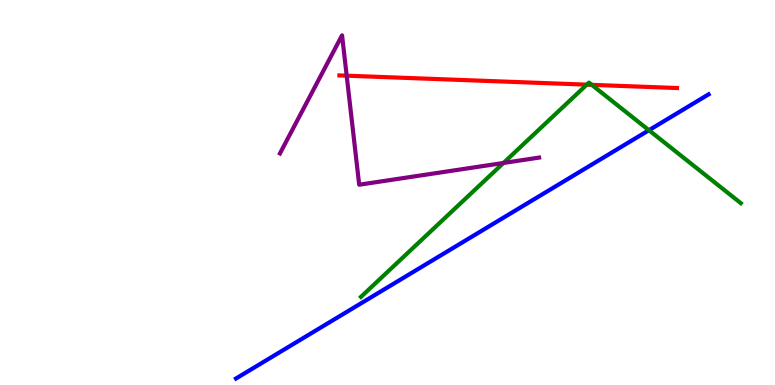[{'lines': ['blue', 'red'], 'intersections': []}, {'lines': ['green', 'red'], 'intersections': [{'x': 7.57, 'y': 7.8}, {'x': 7.64, 'y': 7.8}]}, {'lines': ['purple', 'red'], 'intersections': [{'x': 4.47, 'y': 8.03}]}, {'lines': ['blue', 'green'], 'intersections': [{'x': 8.37, 'y': 6.62}]}, {'lines': ['blue', 'purple'], 'intersections': []}, {'lines': ['green', 'purple'], 'intersections': [{'x': 6.5, 'y': 5.77}]}]